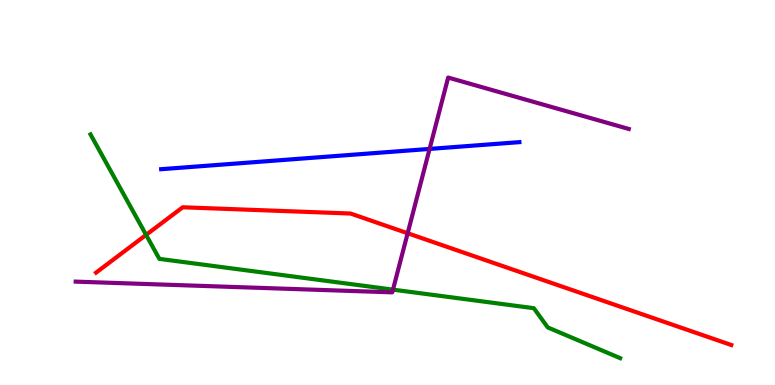[{'lines': ['blue', 'red'], 'intersections': []}, {'lines': ['green', 'red'], 'intersections': [{'x': 1.89, 'y': 3.9}]}, {'lines': ['purple', 'red'], 'intersections': [{'x': 5.26, 'y': 3.94}]}, {'lines': ['blue', 'green'], 'intersections': []}, {'lines': ['blue', 'purple'], 'intersections': [{'x': 5.54, 'y': 6.13}]}, {'lines': ['green', 'purple'], 'intersections': [{'x': 5.07, 'y': 2.48}]}]